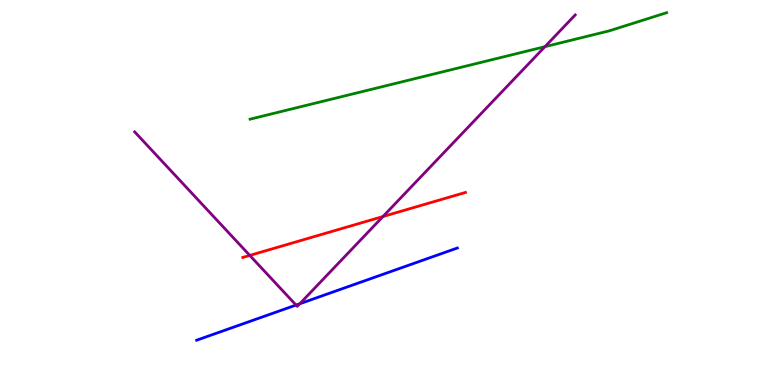[{'lines': ['blue', 'red'], 'intersections': []}, {'lines': ['green', 'red'], 'intersections': []}, {'lines': ['purple', 'red'], 'intersections': [{'x': 3.22, 'y': 3.37}, {'x': 4.94, 'y': 4.38}]}, {'lines': ['blue', 'green'], 'intersections': []}, {'lines': ['blue', 'purple'], 'intersections': [{'x': 3.82, 'y': 2.08}, {'x': 3.87, 'y': 2.11}]}, {'lines': ['green', 'purple'], 'intersections': [{'x': 7.03, 'y': 8.79}]}]